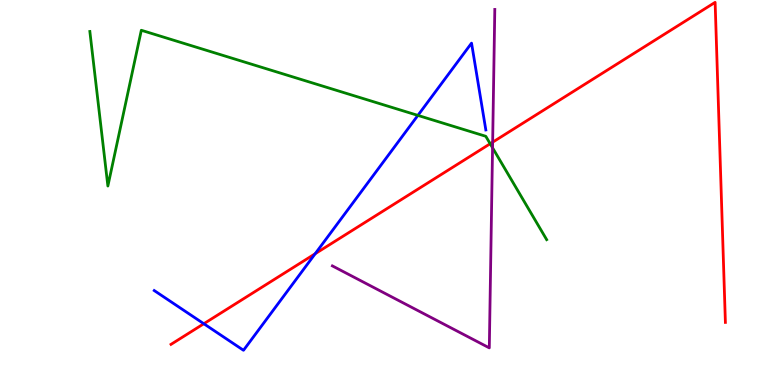[{'lines': ['blue', 'red'], 'intersections': [{'x': 2.63, 'y': 1.59}, {'x': 4.07, 'y': 3.41}]}, {'lines': ['green', 'red'], 'intersections': [{'x': 6.32, 'y': 6.27}]}, {'lines': ['purple', 'red'], 'intersections': [{'x': 6.36, 'y': 6.31}]}, {'lines': ['blue', 'green'], 'intersections': [{'x': 5.39, 'y': 7.0}]}, {'lines': ['blue', 'purple'], 'intersections': []}, {'lines': ['green', 'purple'], 'intersections': [{'x': 6.36, 'y': 6.16}]}]